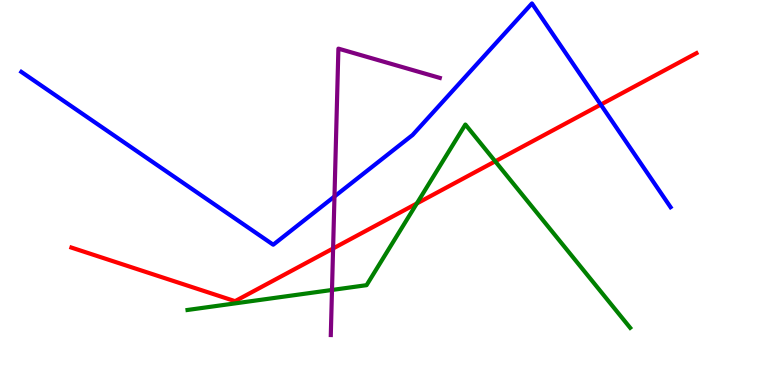[{'lines': ['blue', 'red'], 'intersections': [{'x': 7.75, 'y': 7.28}]}, {'lines': ['green', 'red'], 'intersections': [{'x': 5.38, 'y': 4.71}, {'x': 6.39, 'y': 5.81}]}, {'lines': ['purple', 'red'], 'intersections': [{'x': 4.3, 'y': 3.55}]}, {'lines': ['blue', 'green'], 'intersections': []}, {'lines': ['blue', 'purple'], 'intersections': [{'x': 4.32, 'y': 4.9}]}, {'lines': ['green', 'purple'], 'intersections': [{'x': 4.28, 'y': 2.47}]}]